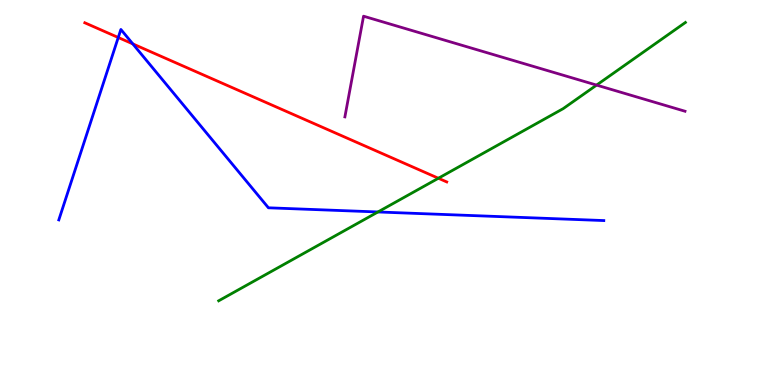[{'lines': ['blue', 'red'], 'intersections': [{'x': 1.53, 'y': 9.03}, {'x': 1.71, 'y': 8.86}]}, {'lines': ['green', 'red'], 'intersections': [{'x': 5.66, 'y': 5.37}]}, {'lines': ['purple', 'red'], 'intersections': []}, {'lines': ['blue', 'green'], 'intersections': [{'x': 4.88, 'y': 4.49}]}, {'lines': ['blue', 'purple'], 'intersections': []}, {'lines': ['green', 'purple'], 'intersections': [{'x': 7.7, 'y': 7.79}]}]